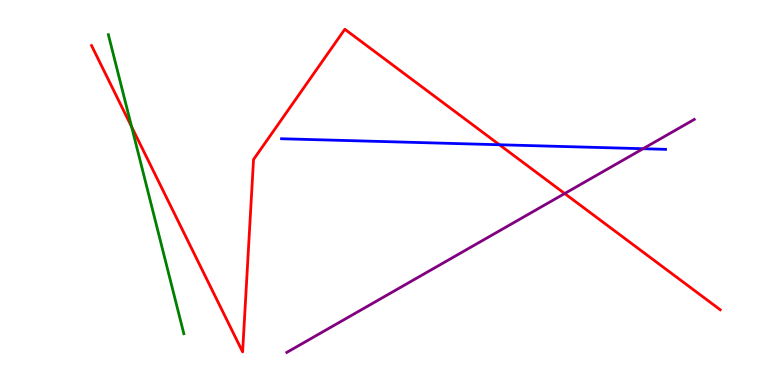[{'lines': ['blue', 'red'], 'intersections': [{'x': 6.44, 'y': 6.24}]}, {'lines': ['green', 'red'], 'intersections': [{'x': 1.7, 'y': 6.71}]}, {'lines': ['purple', 'red'], 'intersections': [{'x': 7.29, 'y': 4.97}]}, {'lines': ['blue', 'green'], 'intersections': []}, {'lines': ['blue', 'purple'], 'intersections': [{'x': 8.3, 'y': 6.14}]}, {'lines': ['green', 'purple'], 'intersections': []}]